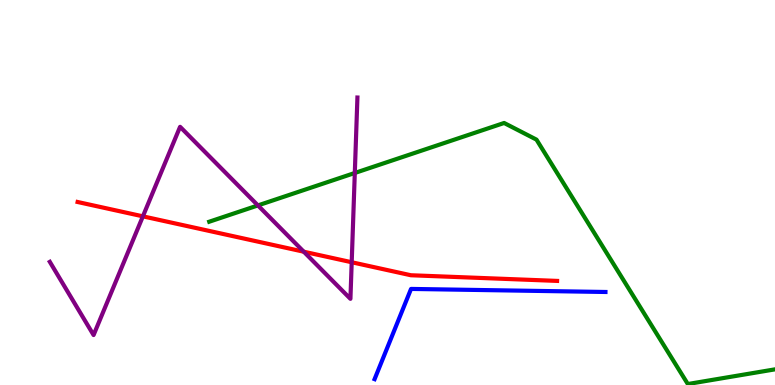[{'lines': ['blue', 'red'], 'intersections': []}, {'lines': ['green', 'red'], 'intersections': []}, {'lines': ['purple', 'red'], 'intersections': [{'x': 1.84, 'y': 4.38}, {'x': 3.92, 'y': 3.46}, {'x': 4.54, 'y': 3.19}]}, {'lines': ['blue', 'green'], 'intersections': []}, {'lines': ['blue', 'purple'], 'intersections': []}, {'lines': ['green', 'purple'], 'intersections': [{'x': 3.33, 'y': 4.66}, {'x': 4.58, 'y': 5.51}]}]